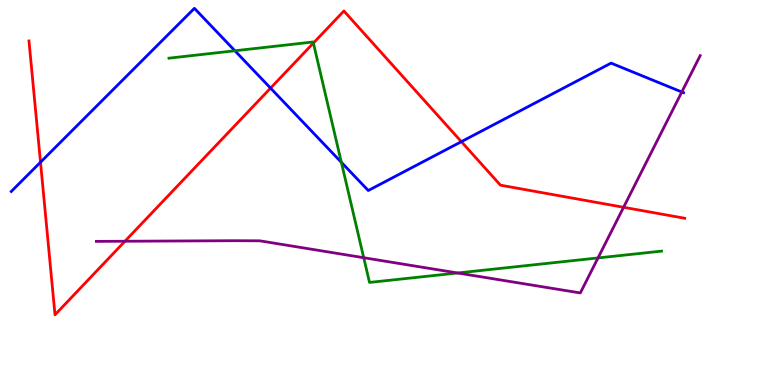[{'lines': ['blue', 'red'], 'intersections': [{'x': 0.523, 'y': 5.79}, {'x': 3.49, 'y': 7.71}, {'x': 5.95, 'y': 6.32}]}, {'lines': ['green', 'red'], 'intersections': [{'x': 4.04, 'y': 8.88}]}, {'lines': ['purple', 'red'], 'intersections': [{'x': 1.61, 'y': 3.73}, {'x': 8.05, 'y': 4.62}]}, {'lines': ['blue', 'green'], 'intersections': [{'x': 3.03, 'y': 8.68}, {'x': 4.4, 'y': 5.78}]}, {'lines': ['blue', 'purple'], 'intersections': [{'x': 8.8, 'y': 7.61}]}, {'lines': ['green', 'purple'], 'intersections': [{'x': 4.69, 'y': 3.31}, {'x': 5.9, 'y': 2.91}, {'x': 7.72, 'y': 3.3}]}]